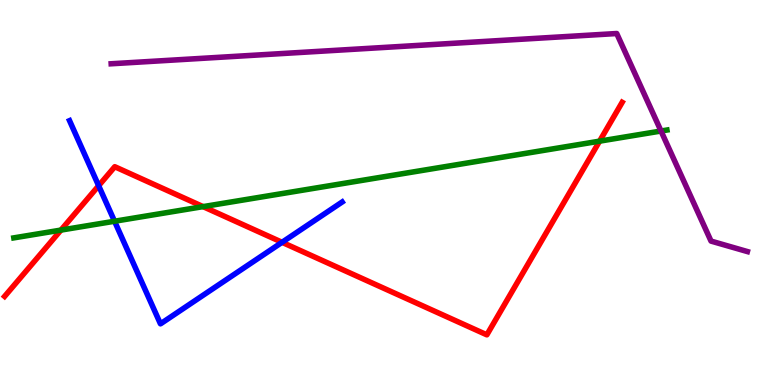[{'lines': ['blue', 'red'], 'intersections': [{'x': 1.27, 'y': 5.18}, {'x': 3.64, 'y': 3.71}]}, {'lines': ['green', 'red'], 'intersections': [{'x': 0.786, 'y': 4.02}, {'x': 2.62, 'y': 4.63}, {'x': 7.74, 'y': 6.33}]}, {'lines': ['purple', 'red'], 'intersections': []}, {'lines': ['blue', 'green'], 'intersections': [{'x': 1.48, 'y': 4.25}]}, {'lines': ['blue', 'purple'], 'intersections': []}, {'lines': ['green', 'purple'], 'intersections': [{'x': 8.53, 'y': 6.6}]}]